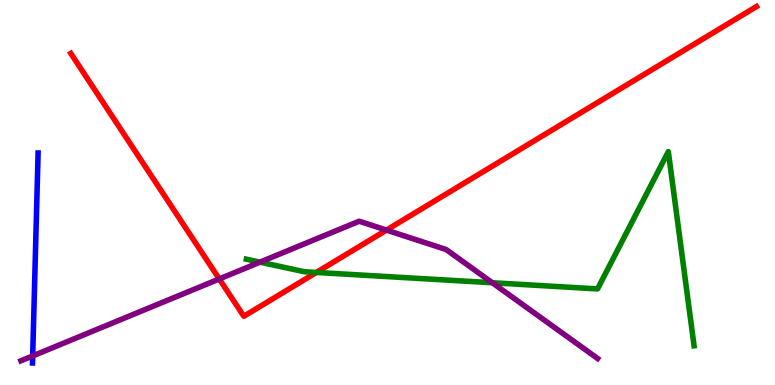[{'lines': ['blue', 'red'], 'intersections': []}, {'lines': ['green', 'red'], 'intersections': [{'x': 4.08, 'y': 2.92}]}, {'lines': ['purple', 'red'], 'intersections': [{'x': 2.83, 'y': 2.75}, {'x': 4.99, 'y': 4.02}]}, {'lines': ['blue', 'green'], 'intersections': []}, {'lines': ['blue', 'purple'], 'intersections': [{'x': 0.422, 'y': 0.755}]}, {'lines': ['green', 'purple'], 'intersections': [{'x': 3.35, 'y': 3.19}, {'x': 6.35, 'y': 2.66}]}]